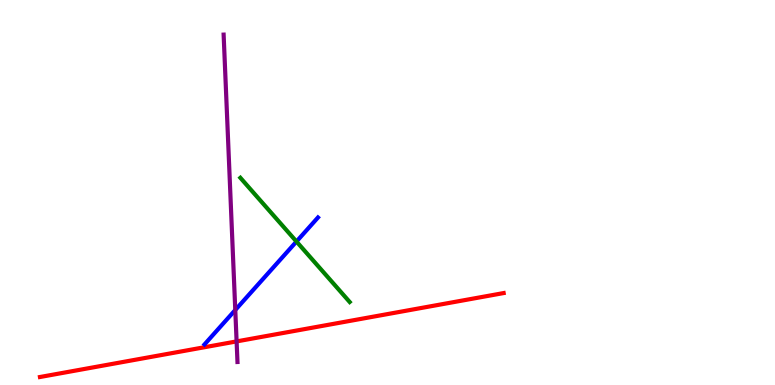[{'lines': ['blue', 'red'], 'intersections': []}, {'lines': ['green', 'red'], 'intersections': []}, {'lines': ['purple', 'red'], 'intersections': [{'x': 3.05, 'y': 1.13}]}, {'lines': ['blue', 'green'], 'intersections': [{'x': 3.83, 'y': 3.73}]}, {'lines': ['blue', 'purple'], 'intersections': [{'x': 3.04, 'y': 1.95}]}, {'lines': ['green', 'purple'], 'intersections': []}]